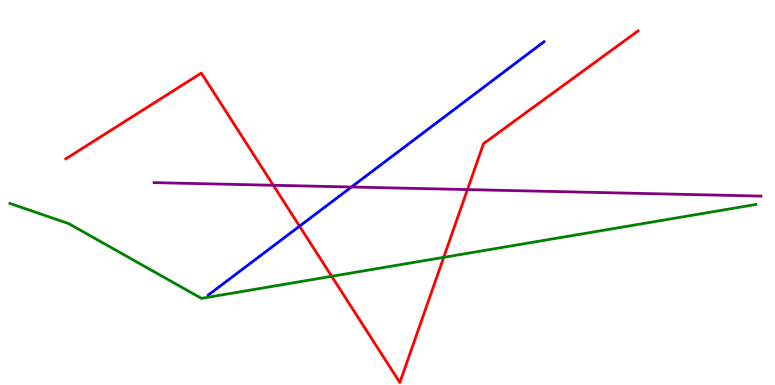[{'lines': ['blue', 'red'], 'intersections': [{'x': 3.87, 'y': 4.13}]}, {'lines': ['green', 'red'], 'intersections': [{'x': 4.28, 'y': 2.82}, {'x': 5.73, 'y': 3.32}]}, {'lines': ['purple', 'red'], 'intersections': [{'x': 3.53, 'y': 5.19}, {'x': 6.03, 'y': 5.08}]}, {'lines': ['blue', 'green'], 'intersections': []}, {'lines': ['blue', 'purple'], 'intersections': [{'x': 4.53, 'y': 5.14}]}, {'lines': ['green', 'purple'], 'intersections': []}]